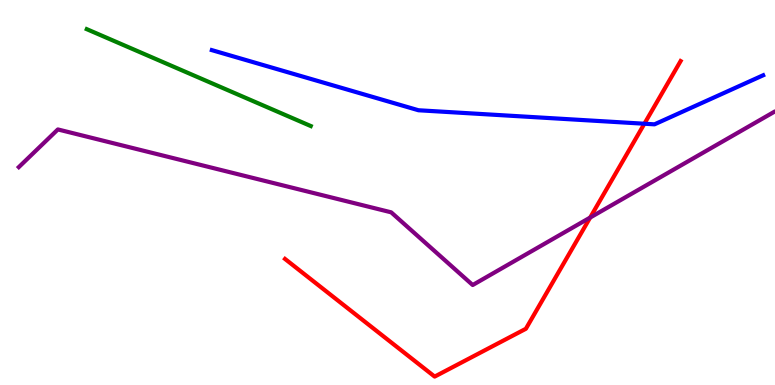[{'lines': ['blue', 'red'], 'intersections': [{'x': 8.31, 'y': 6.79}]}, {'lines': ['green', 'red'], 'intersections': []}, {'lines': ['purple', 'red'], 'intersections': [{'x': 7.61, 'y': 4.35}]}, {'lines': ['blue', 'green'], 'intersections': []}, {'lines': ['blue', 'purple'], 'intersections': []}, {'lines': ['green', 'purple'], 'intersections': []}]